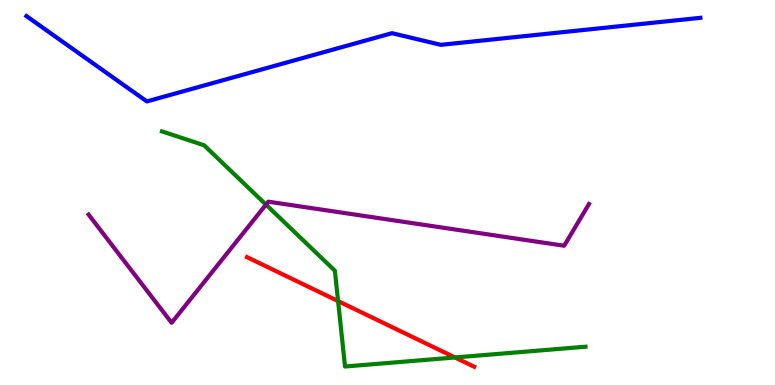[{'lines': ['blue', 'red'], 'intersections': []}, {'lines': ['green', 'red'], 'intersections': [{'x': 4.36, 'y': 2.18}, {'x': 5.87, 'y': 0.715}]}, {'lines': ['purple', 'red'], 'intersections': []}, {'lines': ['blue', 'green'], 'intersections': []}, {'lines': ['blue', 'purple'], 'intersections': []}, {'lines': ['green', 'purple'], 'intersections': [{'x': 3.43, 'y': 4.69}]}]